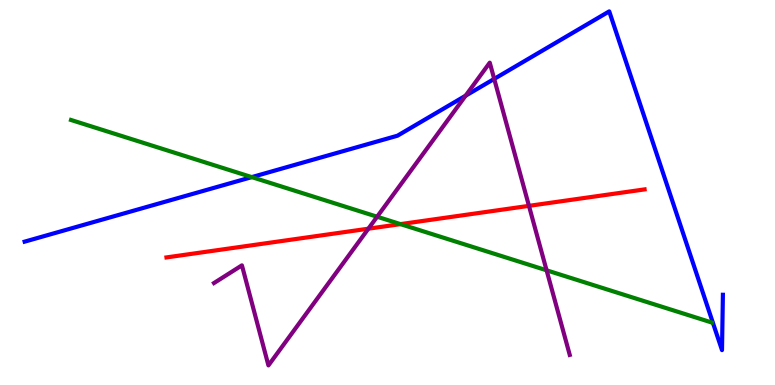[{'lines': ['blue', 'red'], 'intersections': []}, {'lines': ['green', 'red'], 'intersections': [{'x': 5.17, 'y': 4.18}]}, {'lines': ['purple', 'red'], 'intersections': [{'x': 4.75, 'y': 4.06}, {'x': 6.83, 'y': 4.65}]}, {'lines': ['blue', 'green'], 'intersections': [{'x': 3.25, 'y': 5.4}]}, {'lines': ['blue', 'purple'], 'intersections': [{'x': 6.01, 'y': 7.51}, {'x': 6.38, 'y': 7.95}]}, {'lines': ['green', 'purple'], 'intersections': [{'x': 4.87, 'y': 4.37}, {'x': 7.05, 'y': 2.98}]}]